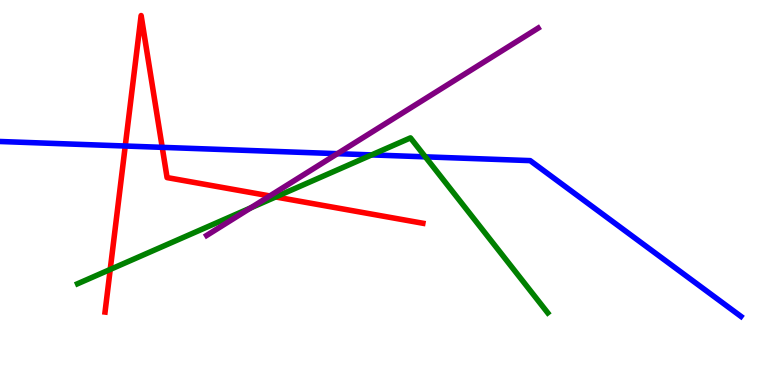[{'lines': ['blue', 'red'], 'intersections': [{'x': 1.62, 'y': 6.21}, {'x': 2.09, 'y': 6.17}]}, {'lines': ['green', 'red'], 'intersections': [{'x': 1.42, 'y': 3.0}, {'x': 3.56, 'y': 4.88}]}, {'lines': ['purple', 'red'], 'intersections': [{'x': 3.48, 'y': 4.91}]}, {'lines': ['blue', 'green'], 'intersections': [{'x': 4.8, 'y': 5.98}, {'x': 5.49, 'y': 5.93}]}, {'lines': ['blue', 'purple'], 'intersections': [{'x': 4.35, 'y': 6.01}]}, {'lines': ['green', 'purple'], 'intersections': [{'x': 3.23, 'y': 4.6}]}]